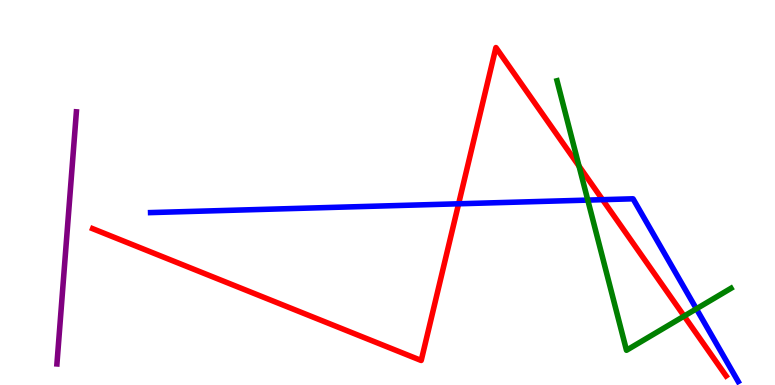[{'lines': ['blue', 'red'], 'intersections': [{'x': 5.92, 'y': 4.71}, {'x': 7.77, 'y': 4.81}]}, {'lines': ['green', 'red'], 'intersections': [{'x': 7.47, 'y': 5.69}, {'x': 8.83, 'y': 1.79}]}, {'lines': ['purple', 'red'], 'intersections': []}, {'lines': ['blue', 'green'], 'intersections': [{'x': 7.58, 'y': 4.8}, {'x': 8.99, 'y': 1.98}]}, {'lines': ['blue', 'purple'], 'intersections': []}, {'lines': ['green', 'purple'], 'intersections': []}]